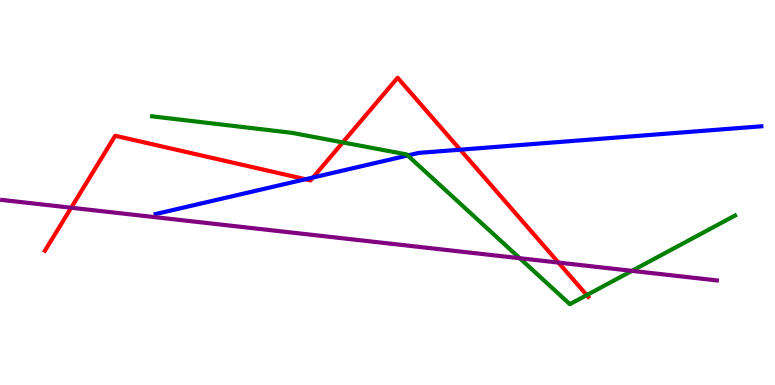[{'lines': ['blue', 'red'], 'intersections': [{'x': 3.94, 'y': 5.34}, {'x': 4.04, 'y': 5.39}, {'x': 5.94, 'y': 6.11}]}, {'lines': ['green', 'red'], 'intersections': [{'x': 4.42, 'y': 6.3}, {'x': 7.57, 'y': 2.33}]}, {'lines': ['purple', 'red'], 'intersections': [{'x': 0.919, 'y': 4.6}, {'x': 7.21, 'y': 3.18}]}, {'lines': ['blue', 'green'], 'intersections': [{'x': 5.26, 'y': 5.96}]}, {'lines': ['blue', 'purple'], 'intersections': []}, {'lines': ['green', 'purple'], 'intersections': [{'x': 6.71, 'y': 3.29}, {'x': 8.15, 'y': 2.96}]}]